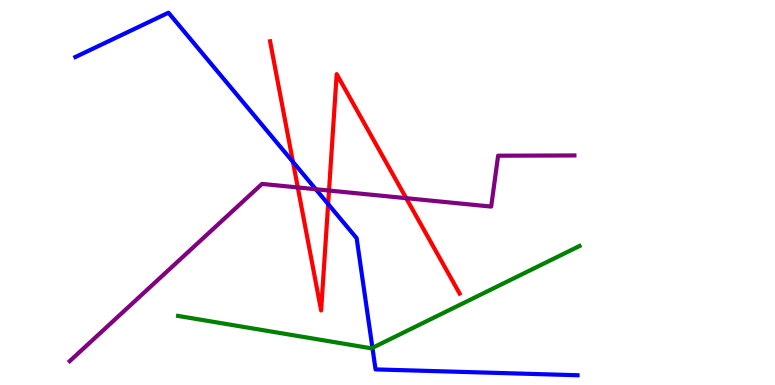[{'lines': ['blue', 'red'], 'intersections': [{'x': 3.78, 'y': 5.8}, {'x': 4.23, 'y': 4.7}]}, {'lines': ['green', 'red'], 'intersections': []}, {'lines': ['purple', 'red'], 'intersections': [{'x': 3.84, 'y': 5.13}, {'x': 4.25, 'y': 5.05}, {'x': 5.24, 'y': 4.85}]}, {'lines': ['blue', 'green'], 'intersections': [{'x': 4.81, 'y': 0.965}]}, {'lines': ['blue', 'purple'], 'intersections': [{'x': 4.07, 'y': 5.09}]}, {'lines': ['green', 'purple'], 'intersections': []}]